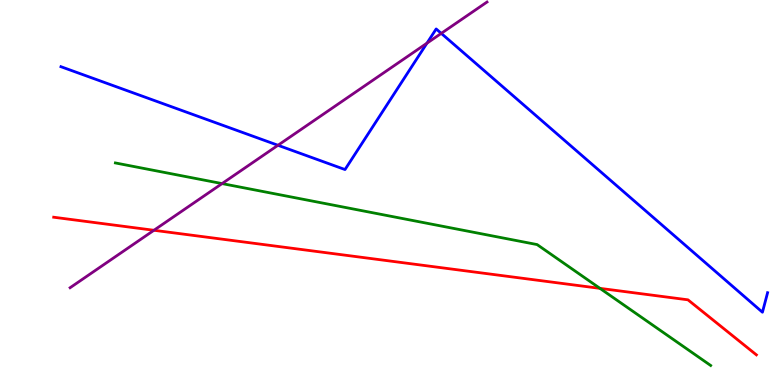[{'lines': ['blue', 'red'], 'intersections': []}, {'lines': ['green', 'red'], 'intersections': [{'x': 7.74, 'y': 2.51}]}, {'lines': ['purple', 'red'], 'intersections': [{'x': 1.99, 'y': 4.02}]}, {'lines': ['blue', 'green'], 'intersections': []}, {'lines': ['blue', 'purple'], 'intersections': [{'x': 3.59, 'y': 6.23}, {'x': 5.51, 'y': 8.88}, {'x': 5.69, 'y': 9.13}]}, {'lines': ['green', 'purple'], 'intersections': [{'x': 2.87, 'y': 5.23}]}]